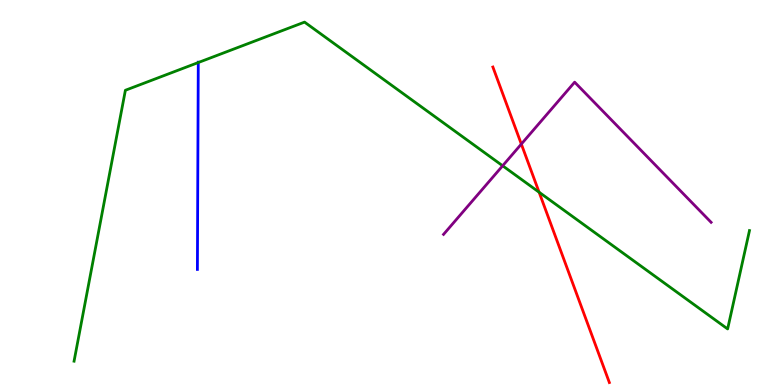[{'lines': ['blue', 'red'], 'intersections': []}, {'lines': ['green', 'red'], 'intersections': [{'x': 6.96, 'y': 5.01}]}, {'lines': ['purple', 'red'], 'intersections': [{'x': 6.73, 'y': 6.26}]}, {'lines': ['blue', 'green'], 'intersections': [{'x': 2.56, 'y': 8.38}]}, {'lines': ['blue', 'purple'], 'intersections': []}, {'lines': ['green', 'purple'], 'intersections': [{'x': 6.49, 'y': 5.69}]}]